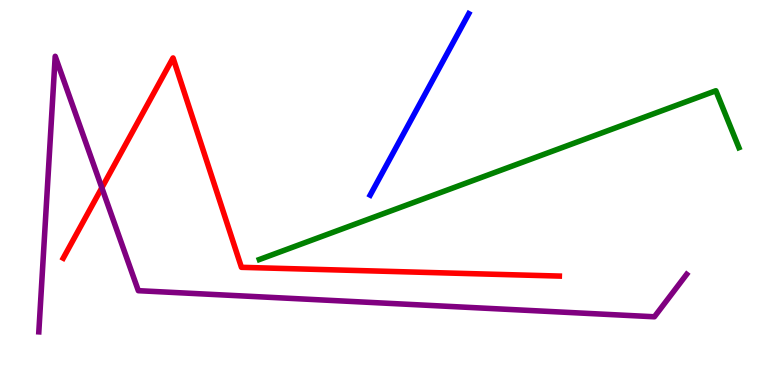[{'lines': ['blue', 'red'], 'intersections': []}, {'lines': ['green', 'red'], 'intersections': []}, {'lines': ['purple', 'red'], 'intersections': [{'x': 1.31, 'y': 5.12}]}, {'lines': ['blue', 'green'], 'intersections': []}, {'lines': ['blue', 'purple'], 'intersections': []}, {'lines': ['green', 'purple'], 'intersections': []}]